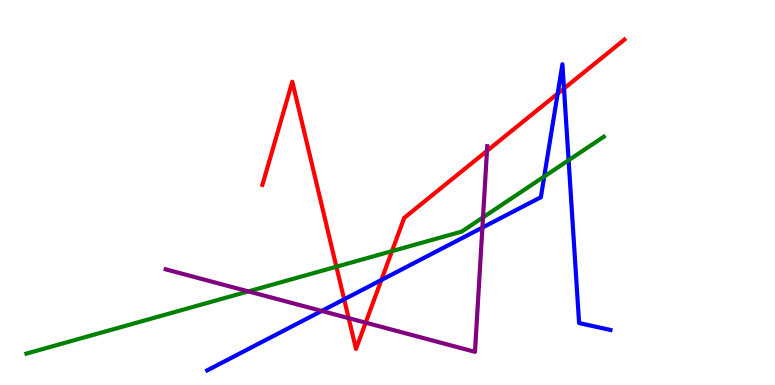[{'lines': ['blue', 'red'], 'intersections': [{'x': 4.44, 'y': 2.23}, {'x': 4.92, 'y': 2.73}, {'x': 7.2, 'y': 7.57}, {'x': 7.28, 'y': 7.7}]}, {'lines': ['green', 'red'], 'intersections': [{'x': 4.34, 'y': 3.07}, {'x': 5.06, 'y': 3.48}]}, {'lines': ['purple', 'red'], 'intersections': [{'x': 4.5, 'y': 1.74}, {'x': 4.72, 'y': 1.62}, {'x': 6.28, 'y': 6.08}]}, {'lines': ['blue', 'green'], 'intersections': [{'x': 7.02, 'y': 5.42}, {'x': 7.34, 'y': 5.84}]}, {'lines': ['blue', 'purple'], 'intersections': [{'x': 4.15, 'y': 1.92}, {'x': 6.22, 'y': 4.09}]}, {'lines': ['green', 'purple'], 'intersections': [{'x': 3.2, 'y': 2.43}, {'x': 6.23, 'y': 4.35}]}]